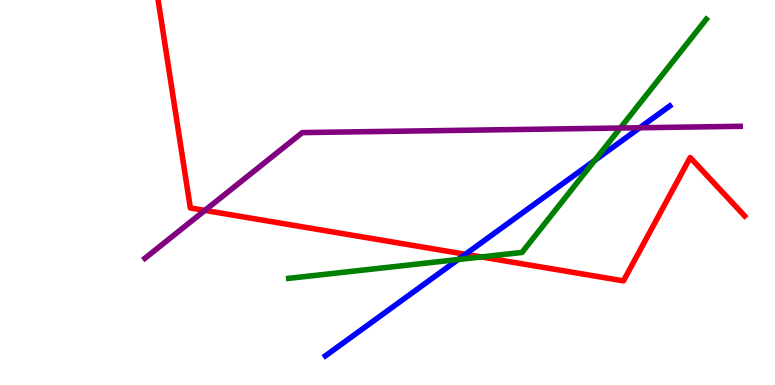[{'lines': ['blue', 'red'], 'intersections': [{'x': 6.01, 'y': 3.4}]}, {'lines': ['green', 'red'], 'intersections': [{'x': 6.21, 'y': 3.33}]}, {'lines': ['purple', 'red'], 'intersections': [{'x': 2.64, 'y': 4.53}]}, {'lines': ['blue', 'green'], 'intersections': [{'x': 5.91, 'y': 3.26}, {'x': 7.67, 'y': 5.83}]}, {'lines': ['blue', 'purple'], 'intersections': [{'x': 8.25, 'y': 6.68}]}, {'lines': ['green', 'purple'], 'intersections': [{'x': 8.0, 'y': 6.67}]}]